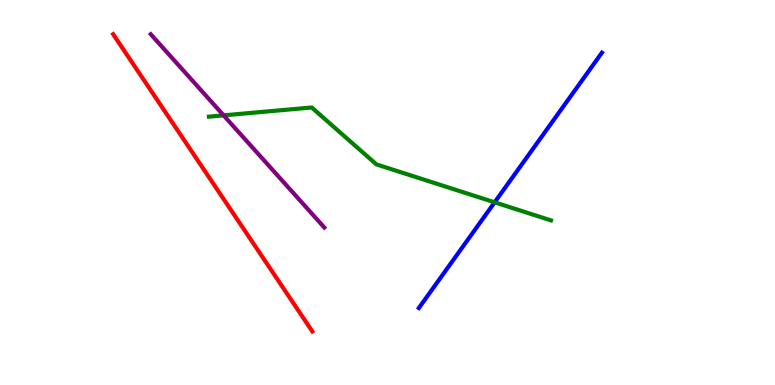[{'lines': ['blue', 'red'], 'intersections': []}, {'lines': ['green', 'red'], 'intersections': []}, {'lines': ['purple', 'red'], 'intersections': []}, {'lines': ['blue', 'green'], 'intersections': [{'x': 6.38, 'y': 4.74}]}, {'lines': ['blue', 'purple'], 'intersections': []}, {'lines': ['green', 'purple'], 'intersections': [{'x': 2.89, 'y': 7.0}]}]